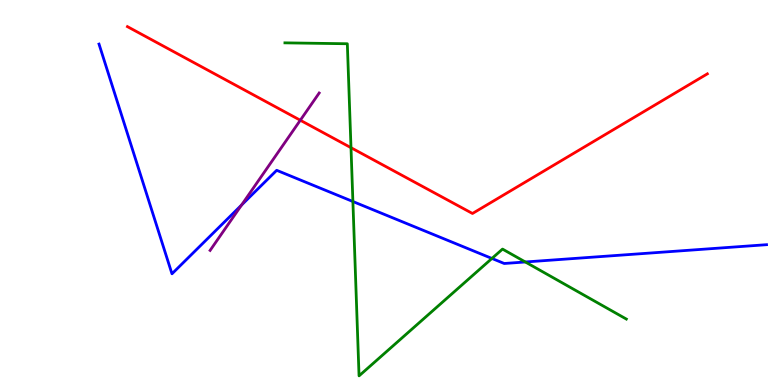[{'lines': ['blue', 'red'], 'intersections': []}, {'lines': ['green', 'red'], 'intersections': [{'x': 4.53, 'y': 6.16}]}, {'lines': ['purple', 'red'], 'intersections': [{'x': 3.88, 'y': 6.88}]}, {'lines': ['blue', 'green'], 'intersections': [{'x': 4.55, 'y': 4.77}, {'x': 6.35, 'y': 3.29}, {'x': 6.78, 'y': 3.2}]}, {'lines': ['blue', 'purple'], 'intersections': [{'x': 3.12, 'y': 4.67}]}, {'lines': ['green', 'purple'], 'intersections': []}]